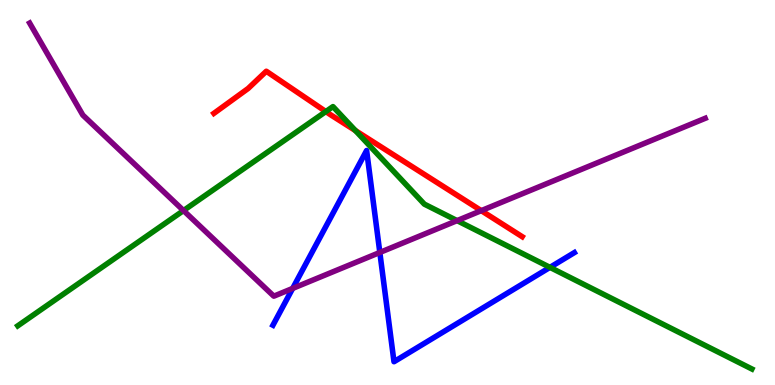[{'lines': ['blue', 'red'], 'intersections': []}, {'lines': ['green', 'red'], 'intersections': [{'x': 4.2, 'y': 7.1}, {'x': 4.59, 'y': 6.61}]}, {'lines': ['purple', 'red'], 'intersections': [{'x': 6.21, 'y': 4.53}]}, {'lines': ['blue', 'green'], 'intersections': [{'x': 7.1, 'y': 3.06}]}, {'lines': ['blue', 'purple'], 'intersections': [{'x': 3.78, 'y': 2.51}, {'x': 4.9, 'y': 3.44}]}, {'lines': ['green', 'purple'], 'intersections': [{'x': 2.37, 'y': 4.53}, {'x': 5.9, 'y': 4.27}]}]